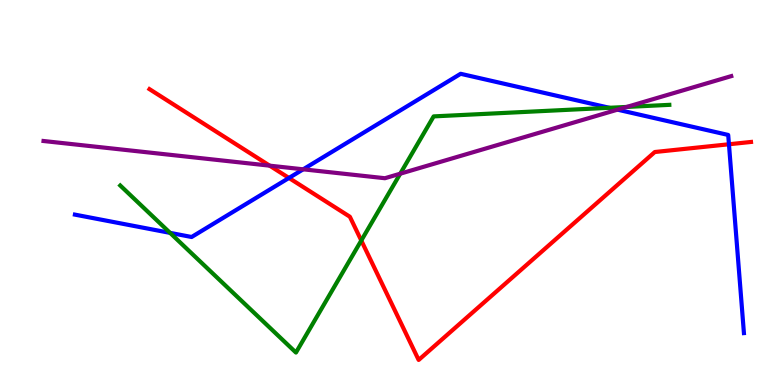[{'lines': ['blue', 'red'], 'intersections': [{'x': 3.73, 'y': 5.38}, {'x': 9.41, 'y': 6.25}]}, {'lines': ['green', 'red'], 'intersections': [{'x': 4.66, 'y': 3.75}]}, {'lines': ['purple', 'red'], 'intersections': [{'x': 3.48, 'y': 5.7}]}, {'lines': ['blue', 'green'], 'intersections': [{'x': 2.19, 'y': 3.95}, {'x': 7.86, 'y': 7.2}]}, {'lines': ['blue', 'purple'], 'intersections': [{'x': 3.91, 'y': 5.6}, {'x': 7.97, 'y': 7.15}]}, {'lines': ['green', 'purple'], 'intersections': [{'x': 5.16, 'y': 5.49}, {'x': 8.09, 'y': 7.22}]}]